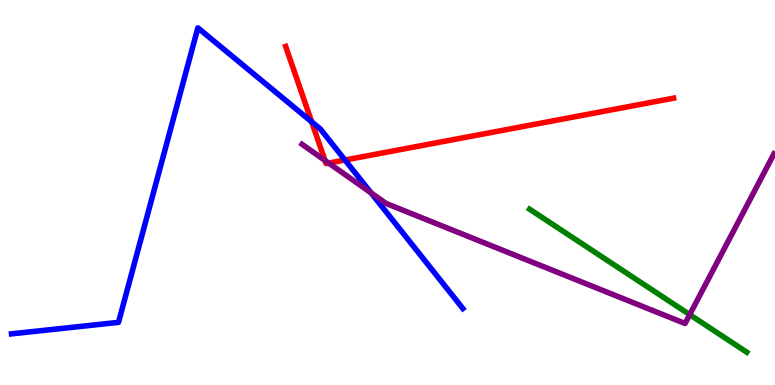[{'lines': ['blue', 'red'], 'intersections': [{'x': 4.02, 'y': 6.84}, {'x': 4.45, 'y': 5.84}]}, {'lines': ['green', 'red'], 'intersections': []}, {'lines': ['purple', 'red'], 'intersections': [{'x': 4.19, 'y': 5.83}, {'x': 4.24, 'y': 5.76}]}, {'lines': ['blue', 'green'], 'intersections': []}, {'lines': ['blue', 'purple'], 'intersections': [{'x': 4.79, 'y': 4.99}]}, {'lines': ['green', 'purple'], 'intersections': [{'x': 8.9, 'y': 1.83}]}]